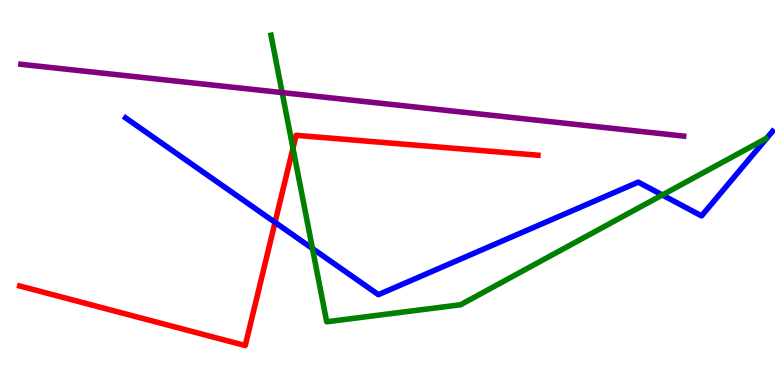[{'lines': ['blue', 'red'], 'intersections': [{'x': 3.55, 'y': 4.22}]}, {'lines': ['green', 'red'], 'intersections': [{'x': 3.78, 'y': 6.15}]}, {'lines': ['purple', 'red'], 'intersections': []}, {'lines': ['blue', 'green'], 'intersections': [{'x': 4.03, 'y': 3.54}, {'x': 8.55, 'y': 4.94}]}, {'lines': ['blue', 'purple'], 'intersections': []}, {'lines': ['green', 'purple'], 'intersections': [{'x': 3.64, 'y': 7.59}]}]